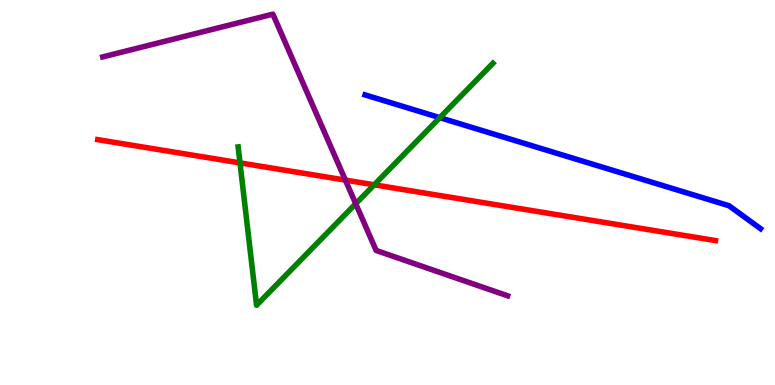[{'lines': ['blue', 'red'], 'intersections': []}, {'lines': ['green', 'red'], 'intersections': [{'x': 3.1, 'y': 5.77}, {'x': 4.83, 'y': 5.2}]}, {'lines': ['purple', 'red'], 'intersections': [{'x': 4.46, 'y': 5.32}]}, {'lines': ['blue', 'green'], 'intersections': [{'x': 5.67, 'y': 6.94}]}, {'lines': ['blue', 'purple'], 'intersections': []}, {'lines': ['green', 'purple'], 'intersections': [{'x': 4.59, 'y': 4.71}]}]